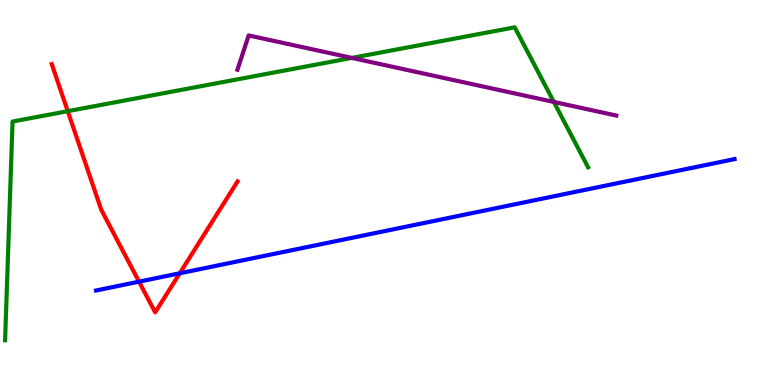[{'lines': ['blue', 'red'], 'intersections': [{'x': 1.79, 'y': 2.68}, {'x': 2.32, 'y': 2.9}]}, {'lines': ['green', 'red'], 'intersections': [{'x': 0.874, 'y': 7.11}]}, {'lines': ['purple', 'red'], 'intersections': []}, {'lines': ['blue', 'green'], 'intersections': []}, {'lines': ['blue', 'purple'], 'intersections': []}, {'lines': ['green', 'purple'], 'intersections': [{'x': 4.54, 'y': 8.5}, {'x': 7.15, 'y': 7.35}]}]